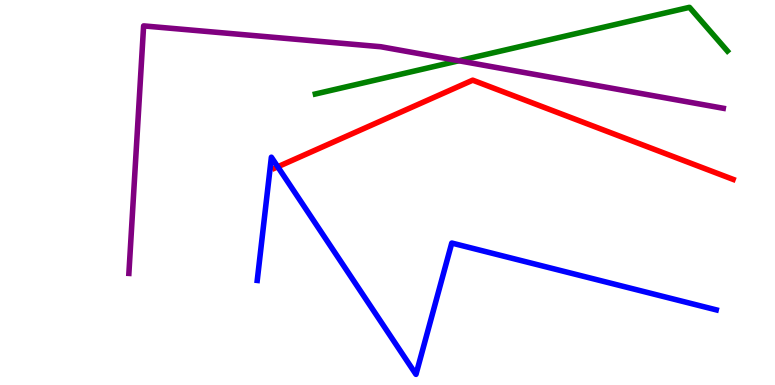[{'lines': ['blue', 'red'], 'intersections': [{'x': 3.58, 'y': 5.67}]}, {'lines': ['green', 'red'], 'intersections': []}, {'lines': ['purple', 'red'], 'intersections': []}, {'lines': ['blue', 'green'], 'intersections': []}, {'lines': ['blue', 'purple'], 'intersections': []}, {'lines': ['green', 'purple'], 'intersections': [{'x': 5.92, 'y': 8.42}]}]